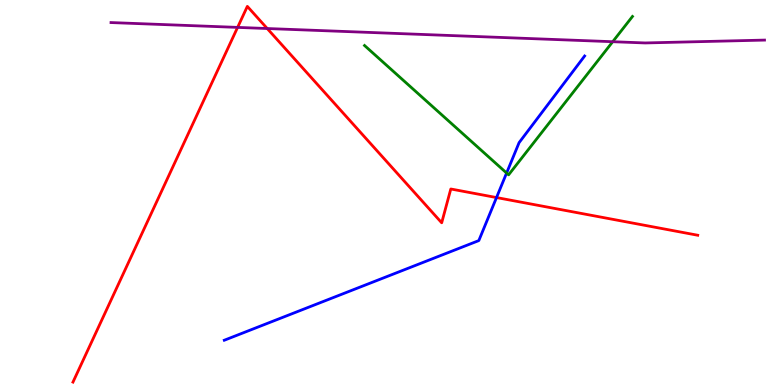[{'lines': ['blue', 'red'], 'intersections': [{'x': 6.41, 'y': 4.87}]}, {'lines': ['green', 'red'], 'intersections': []}, {'lines': ['purple', 'red'], 'intersections': [{'x': 3.07, 'y': 9.29}, {'x': 3.45, 'y': 9.26}]}, {'lines': ['blue', 'green'], 'intersections': [{'x': 6.54, 'y': 5.51}]}, {'lines': ['blue', 'purple'], 'intersections': []}, {'lines': ['green', 'purple'], 'intersections': [{'x': 7.91, 'y': 8.92}]}]